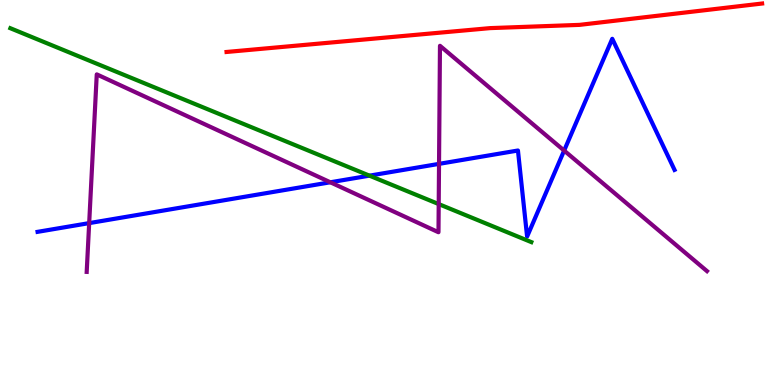[{'lines': ['blue', 'red'], 'intersections': []}, {'lines': ['green', 'red'], 'intersections': []}, {'lines': ['purple', 'red'], 'intersections': []}, {'lines': ['blue', 'green'], 'intersections': [{'x': 4.77, 'y': 5.44}]}, {'lines': ['blue', 'purple'], 'intersections': [{'x': 1.15, 'y': 4.2}, {'x': 4.26, 'y': 5.27}, {'x': 5.66, 'y': 5.74}, {'x': 7.28, 'y': 6.09}]}, {'lines': ['green', 'purple'], 'intersections': [{'x': 5.66, 'y': 4.7}]}]